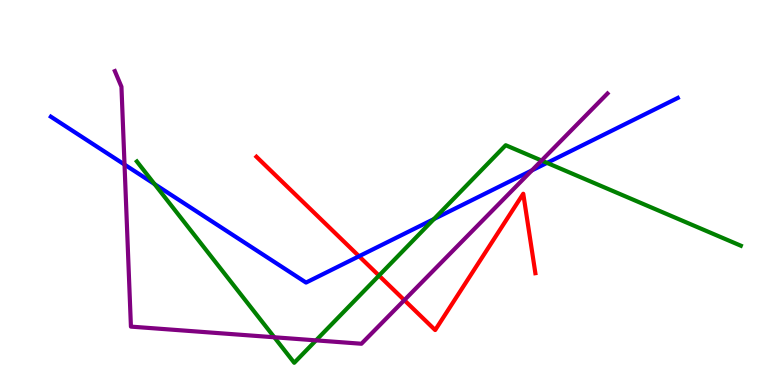[{'lines': ['blue', 'red'], 'intersections': [{'x': 4.63, 'y': 3.34}]}, {'lines': ['green', 'red'], 'intersections': [{'x': 4.89, 'y': 2.84}]}, {'lines': ['purple', 'red'], 'intersections': [{'x': 5.22, 'y': 2.2}]}, {'lines': ['blue', 'green'], 'intersections': [{'x': 1.99, 'y': 5.22}, {'x': 5.6, 'y': 4.31}, {'x': 7.06, 'y': 5.77}]}, {'lines': ['blue', 'purple'], 'intersections': [{'x': 1.61, 'y': 5.73}, {'x': 6.86, 'y': 5.57}]}, {'lines': ['green', 'purple'], 'intersections': [{'x': 3.54, 'y': 1.24}, {'x': 4.08, 'y': 1.16}, {'x': 6.99, 'y': 5.83}]}]